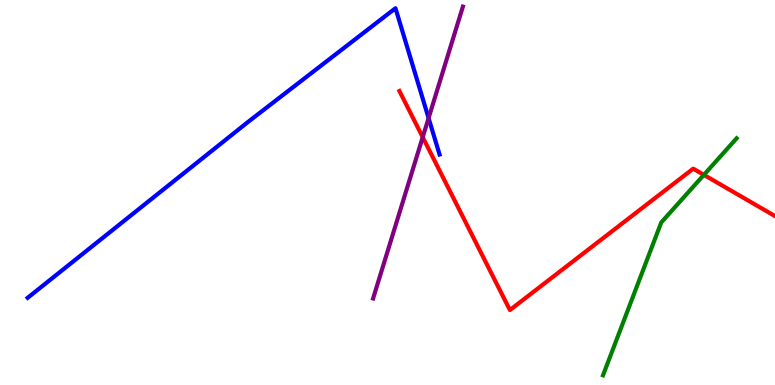[{'lines': ['blue', 'red'], 'intersections': []}, {'lines': ['green', 'red'], 'intersections': [{'x': 9.08, 'y': 5.46}]}, {'lines': ['purple', 'red'], 'intersections': [{'x': 5.45, 'y': 6.44}]}, {'lines': ['blue', 'green'], 'intersections': []}, {'lines': ['blue', 'purple'], 'intersections': [{'x': 5.53, 'y': 6.93}]}, {'lines': ['green', 'purple'], 'intersections': []}]